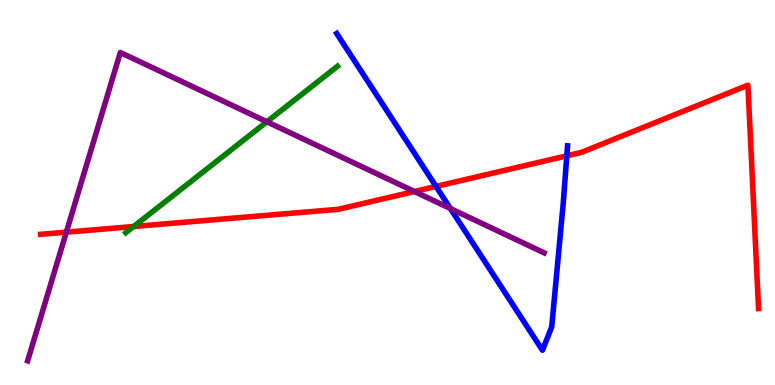[{'lines': ['blue', 'red'], 'intersections': [{'x': 5.63, 'y': 5.16}, {'x': 7.31, 'y': 5.95}]}, {'lines': ['green', 'red'], 'intersections': [{'x': 1.73, 'y': 4.12}]}, {'lines': ['purple', 'red'], 'intersections': [{'x': 0.856, 'y': 3.97}, {'x': 5.35, 'y': 5.03}]}, {'lines': ['blue', 'green'], 'intersections': []}, {'lines': ['blue', 'purple'], 'intersections': [{'x': 5.81, 'y': 4.58}]}, {'lines': ['green', 'purple'], 'intersections': [{'x': 3.44, 'y': 6.84}]}]